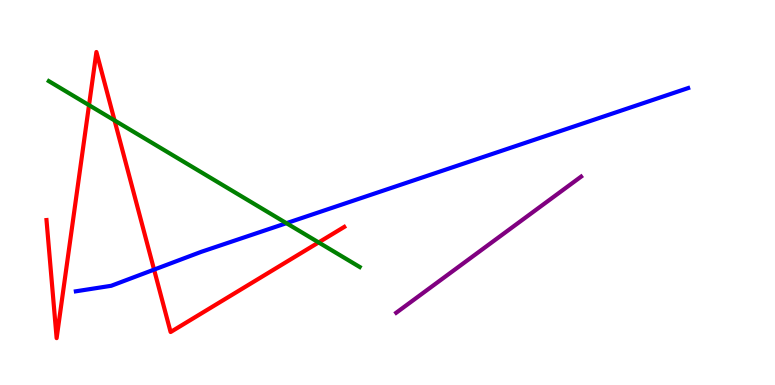[{'lines': ['blue', 'red'], 'intersections': [{'x': 1.99, 'y': 3.0}]}, {'lines': ['green', 'red'], 'intersections': [{'x': 1.15, 'y': 7.27}, {'x': 1.48, 'y': 6.87}, {'x': 4.11, 'y': 3.7}]}, {'lines': ['purple', 'red'], 'intersections': []}, {'lines': ['blue', 'green'], 'intersections': [{'x': 3.7, 'y': 4.2}]}, {'lines': ['blue', 'purple'], 'intersections': []}, {'lines': ['green', 'purple'], 'intersections': []}]